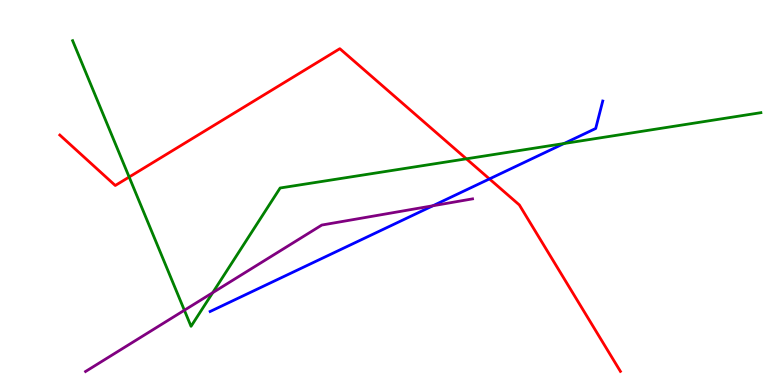[{'lines': ['blue', 'red'], 'intersections': [{'x': 6.32, 'y': 5.35}]}, {'lines': ['green', 'red'], 'intersections': [{'x': 1.67, 'y': 5.4}, {'x': 6.02, 'y': 5.87}]}, {'lines': ['purple', 'red'], 'intersections': []}, {'lines': ['blue', 'green'], 'intersections': [{'x': 7.28, 'y': 6.27}]}, {'lines': ['blue', 'purple'], 'intersections': [{'x': 5.59, 'y': 4.66}]}, {'lines': ['green', 'purple'], 'intersections': [{'x': 2.38, 'y': 1.94}, {'x': 2.74, 'y': 2.4}]}]